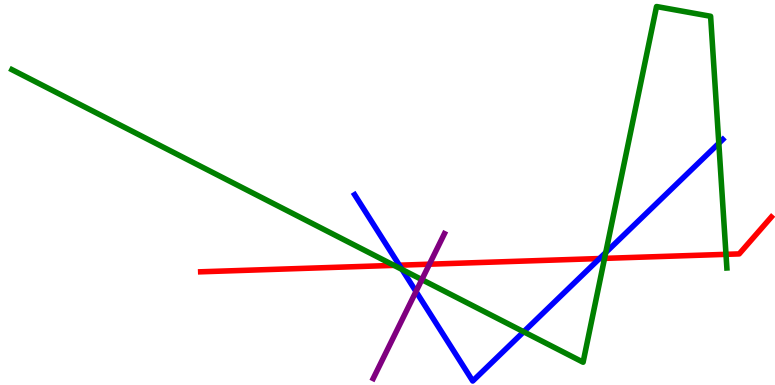[{'lines': ['blue', 'red'], 'intersections': [{'x': 5.15, 'y': 3.11}, {'x': 7.74, 'y': 3.28}]}, {'lines': ['green', 'red'], 'intersections': [{'x': 5.08, 'y': 3.11}, {'x': 7.8, 'y': 3.29}, {'x': 9.37, 'y': 3.39}]}, {'lines': ['purple', 'red'], 'intersections': [{'x': 5.54, 'y': 3.14}]}, {'lines': ['blue', 'green'], 'intersections': [{'x': 5.19, 'y': 3.0}, {'x': 6.76, 'y': 1.38}, {'x': 7.82, 'y': 3.44}, {'x': 9.28, 'y': 6.28}]}, {'lines': ['blue', 'purple'], 'intersections': [{'x': 5.37, 'y': 2.43}]}, {'lines': ['green', 'purple'], 'intersections': [{'x': 5.44, 'y': 2.74}]}]